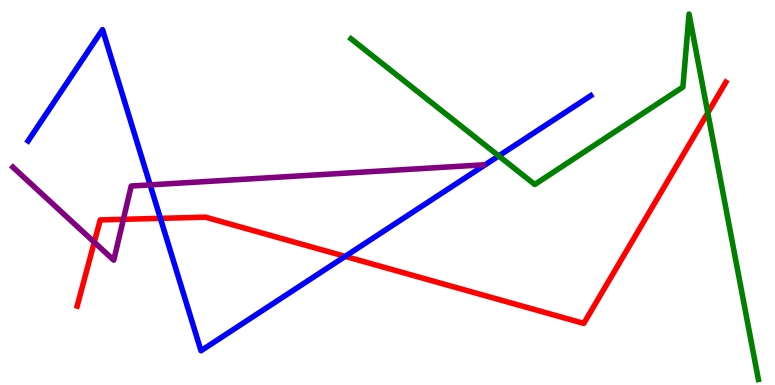[{'lines': ['blue', 'red'], 'intersections': [{'x': 2.07, 'y': 4.33}, {'x': 4.45, 'y': 3.34}]}, {'lines': ['green', 'red'], 'intersections': [{'x': 9.13, 'y': 7.07}]}, {'lines': ['purple', 'red'], 'intersections': [{'x': 1.22, 'y': 3.71}, {'x': 1.59, 'y': 4.3}]}, {'lines': ['blue', 'green'], 'intersections': [{'x': 6.44, 'y': 5.95}]}, {'lines': ['blue', 'purple'], 'intersections': [{'x': 1.94, 'y': 5.2}]}, {'lines': ['green', 'purple'], 'intersections': []}]